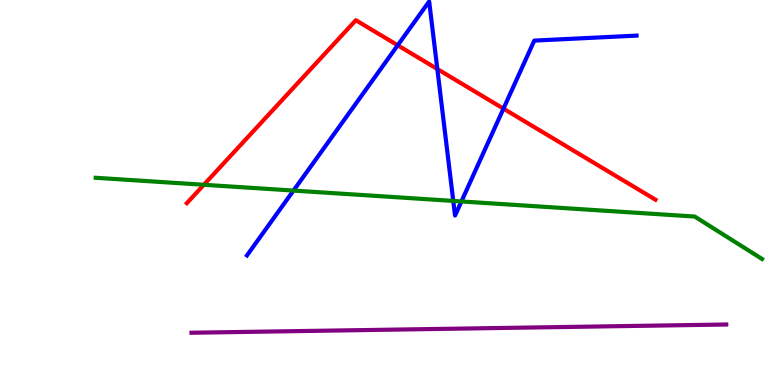[{'lines': ['blue', 'red'], 'intersections': [{'x': 5.13, 'y': 8.82}, {'x': 5.64, 'y': 8.21}, {'x': 6.5, 'y': 7.18}]}, {'lines': ['green', 'red'], 'intersections': [{'x': 2.63, 'y': 5.2}]}, {'lines': ['purple', 'red'], 'intersections': []}, {'lines': ['blue', 'green'], 'intersections': [{'x': 3.79, 'y': 5.05}, {'x': 5.85, 'y': 4.78}, {'x': 5.95, 'y': 4.77}]}, {'lines': ['blue', 'purple'], 'intersections': []}, {'lines': ['green', 'purple'], 'intersections': []}]